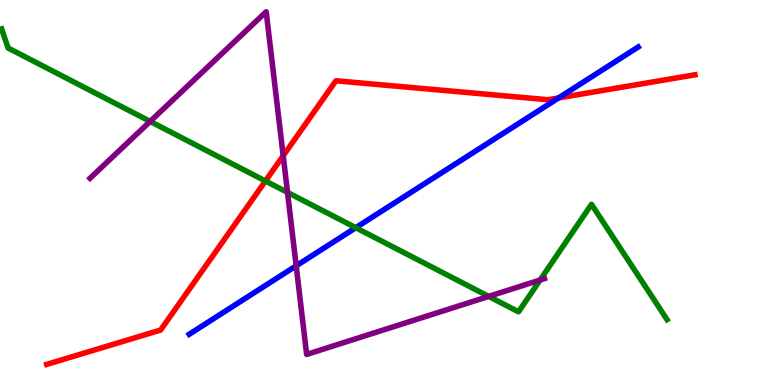[{'lines': ['blue', 'red'], 'intersections': [{'x': 7.21, 'y': 7.46}]}, {'lines': ['green', 'red'], 'intersections': [{'x': 3.42, 'y': 5.3}]}, {'lines': ['purple', 'red'], 'intersections': [{'x': 3.65, 'y': 5.95}]}, {'lines': ['blue', 'green'], 'intersections': [{'x': 4.59, 'y': 4.09}]}, {'lines': ['blue', 'purple'], 'intersections': [{'x': 3.82, 'y': 3.1}]}, {'lines': ['green', 'purple'], 'intersections': [{'x': 1.94, 'y': 6.85}, {'x': 3.71, 'y': 5.0}, {'x': 6.31, 'y': 2.3}, {'x': 6.97, 'y': 2.73}]}]